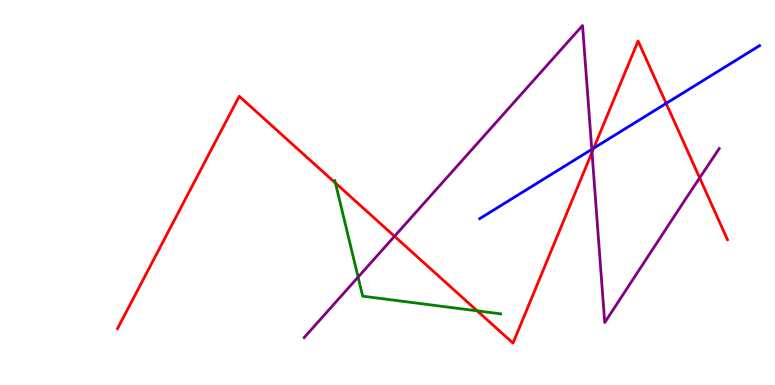[{'lines': ['blue', 'red'], 'intersections': [{'x': 7.66, 'y': 6.15}, {'x': 8.6, 'y': 7.31}]}, {'lines': ['green', 'red'], 'intersections': [{'x': 4.33, 'y': 5.25}, {'x': 6.16, 'y': 1.93}]}, {'lines': ['purple', 'red'], 'intersections': [{'x': 5.09, 'y': 3.86}, {'x': 7.64, 'y': 6.04}, {'x': 9.03, 'y': 5.38}]}, {'lines': ['blue', 'green'], 'intersections': []}, {'lines': ['blue', 'purple'], 'intersections': [{'x': 7.64, 'y': 6.12}]}, {'lines': ['green', 'purple'], 'intersections': [{'x': 4.62, 'y': 2.8}]}]